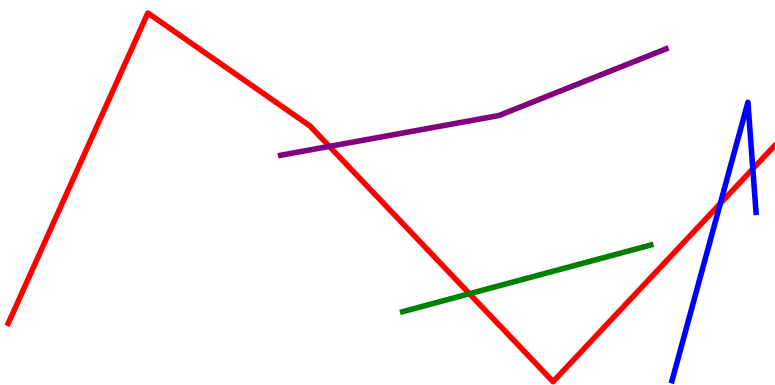[{'lines': ['blue', 'red'], 'intersections': [{'x': 9.29, 'y': 4.71}, {'x': 9.71, 'y': 5.61}]}, {'lines': ['green', 'red'], 'intersections': [{'x': 6.06, 'y': 2.37}]}, {'lines': ['purple', 'red'], 'intersections': [{'x': 4.25, 'y': 6.2}]}, {'lines': ['blue', 'green'], 'intersections': []}, {'lines': ['blue', 'purple'], 'intersections': []}, {'lines': ['green', 'purple'], 'intersections': []}]